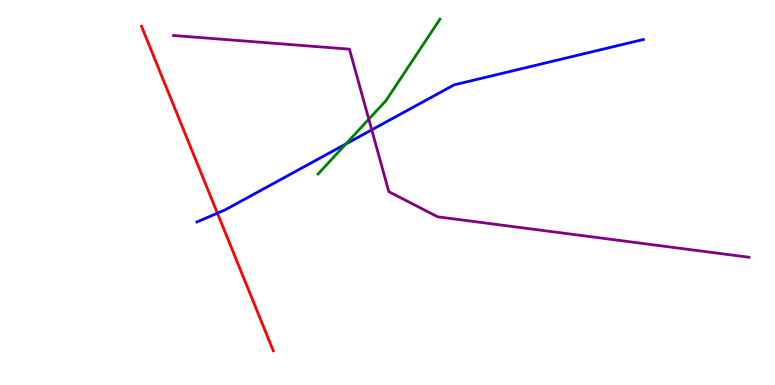[{'lines': ['blue', 'red'], 'intersections': [{'x': 2.81, 'y': 4.46}]}, {'lines': ['green', 'red'], 'intersections': []}, {'lines': ['purple', 'red'], 'intersections': []}, {'lines': ['blue', 'green'], 'intersections': [{'x': 4.46, 'y': 6.26}]}, {'lines': ['blue', 'purple'], 'intersections': [{'x': 4.8, 'y': 6.63}]}, {'lines': ['green', 'purple'], 'intersections': [{'x': 4.76, 'y': 6.9}]}]